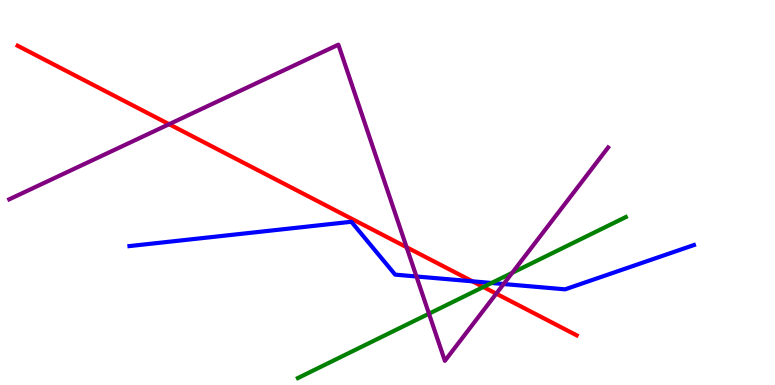[{'lines': ['blue', 'red'], 'intersections': [{'x': 6.1, 'y': 2.69}]}, {'lines': ['green', 'red'], 'intersections': [{'x': 6.24, 'y': 2.55}]}, {'lines': ['purple', 'red'], 'intersections': [{'x': 2.18, 'y': 6.77}, {'x': 5.25, 'y': 3.58}, {'x': 6.4, 'y': 2.37}]}, {'lines': ['blue', 'green'], 'intersections': [{'x': 6.34, 'y': 2.65}]}, {'lines': ['blue', 'purple'], 'intersections': [{'x': 5.37, 'y': 2.82}, {'x': 6.5, 'y': 2.62}]}, {'lines': ['green', 'purple'], 'intersections': [{'x': 5.54, 'y': 1.85}, {'x': 6.61, 'y': 2.91}]}]